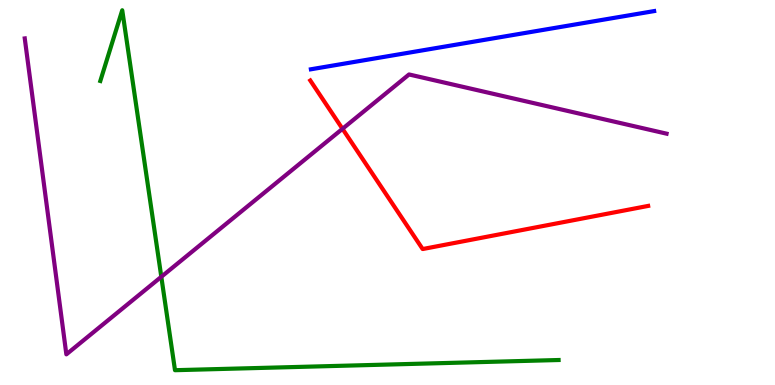[{'lines': ['blue', 'red'], 'intersections': []}, {'lines': ['green', 'red'], 'intersections': []}, {'lines': ['purple', 'red'], 'intersections': [{'x': 4.42, 'y': 6.65}]}, {'lines': ['blue', 'green'], 'intersections': []}, {'lines': ['blue', 'purple'], 'intersections': []}, {'lines': ['green', 'purple'], 'intersections': [{'x': 2.08, 'y': 2.81}]}]